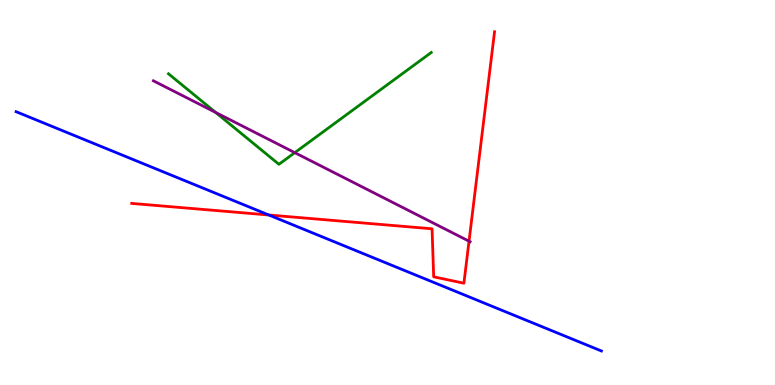[{'lines': ['blue', 'red'], 'intersections': [{'x': 3.47, 'y': 4.42}]}, {'lines': ['green', 'red'], 'intersections': []}, {'lines': ['purple', 'red'], 'intersections': [{'x': 6.05, 'y': 3.74}]}, {'lines': ['blue', 'green'], 'intersections': []}, {'lines': ['blue', 'purple'], 'intersections': []}, {'lines': ['green', 'purple'], 'intersections': [{'x': 2.78, 'y': 7.08}, {'x': 3.8, 'y': 6.03}]}]